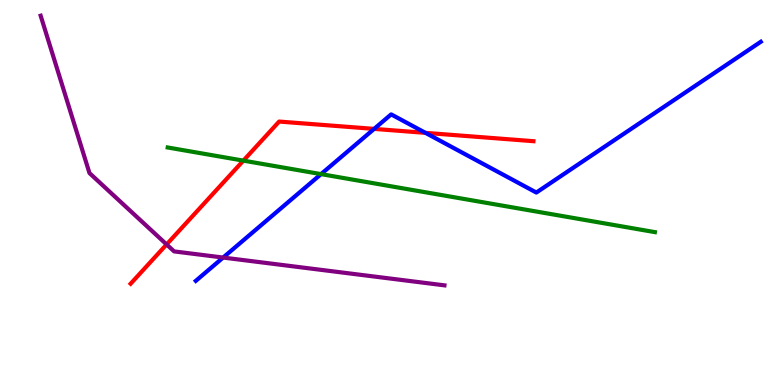[{'lines': ['blue', 'red'], 'intersections': [{'x': 4.83, 'y': 6.65}, {'x': 5.49, 'y': 6.55}]}, {'lines': ['green', 'red'], 'intersections': [{'x': 3.14, 'y': 5.83}]}, {'lines': ['purple', 'red'], 'intersections': [{'x': 2.15, 'y': 3.65}]}, {'lines': ['blue', 'green'], 'intersections': [{'x': 4.14, 'y': 5.48}]}, {'lines': ['blue', 'purple'], 'intersections': [{'x': 2.88, 'y': 3.31}]}, {'lines': ['green', 'purple'], 'intersections': []}]